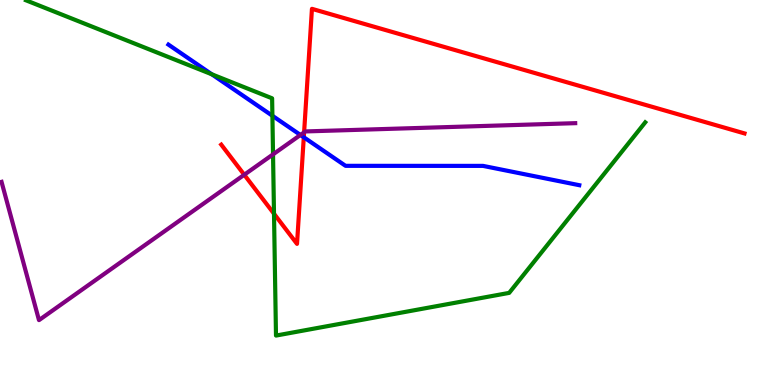[{'lines': ['blue', 'red'], 'intersections': [{'x': 3.92, 'y': 6.43}]}, {'lines': ['green', 'red'], 'intersections': [{'x': 3.54, 'y': 4.45}]}, {'lines': ['purple', 'red'], 'intersections': [{'x': 3.15, 'y': 5.46}, {'x': 3.92, 'y': 6.56}]}, {'lines': ['blue', 'green'], 'intersections': [{'x': 2.73, 'y': 8.07}, {'x': 3.51, 'y': 6.99}]}, {'lines': ['blue', 'purple'], 'intersections': [{'x': 3.88, 'y': 6.49}]}, {'lines': ['green', 'purple'], 'intersections': [{'x': 3.52, 'y': 5.99}]}]